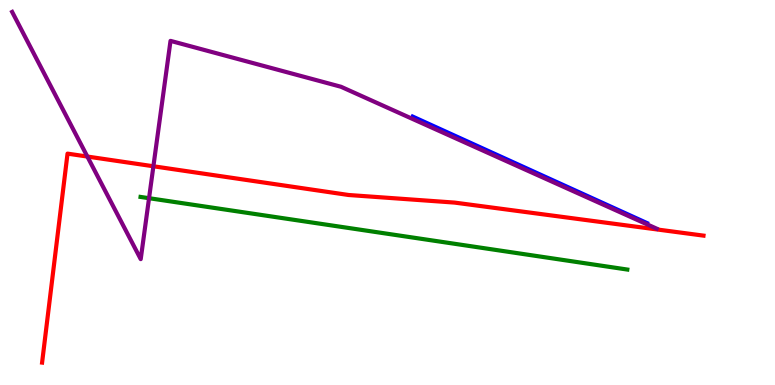[{'lines': ['blue', 'red'], 'intersections': []}, {'lines': ['green', 'red'], 'intersections': []}, {'lines': ['purple', 'red'], 'intersections': [{'x': 1.13, 'y': 5.93}, {'x': 1.98, 'y': 5.68}]}, {'lines': ['blue', 'green'], 'intersections': []}, {'lines': ['blue', 'purple'], 'intersections': []}, {'lines': ['green', 'purple'], 'intersections': [{'x': 1.92, 'y': 4.85}]}]